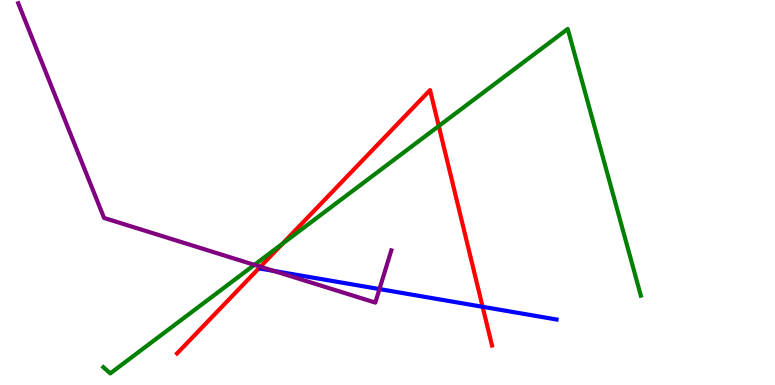[{'lines': ['blue', 'red'], 'intersections': [{'x': 6.23, 'y': 2.03}]}, {'lines': ['green', 'red'], 'intersections': [{'x': 3.64, 'y': 3.67}, {'x': 5.66, 'y': 6.73}]}, {'lines': ['purple', 'red'], 'intersections': [{'x': 3.36, 'y': 3.07}]}, {'lines': ['blue', 'green'], 'intersections': []}, {'lines': ['blue', 'purple'], 'intersections': [{'x': 3.53, 'y': 2.96}, {'x': 4.9, 'y': 2.49}]}, {'lines': ['green', 'purple'], 'intersections': [{'x': 3.28, 'y': 3.12}]}]